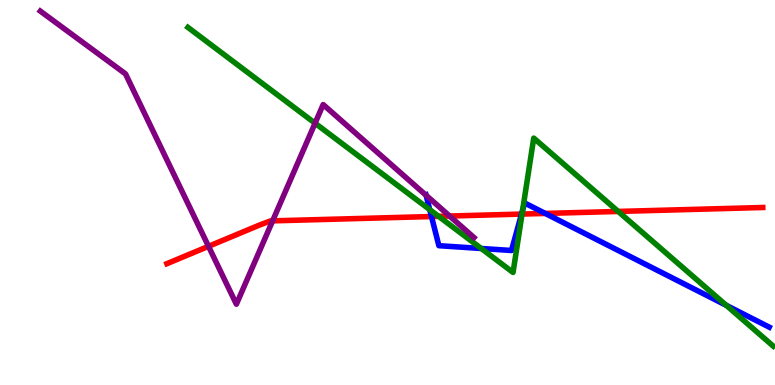[{'lines': ['blue', 'red'], 'intersections': [{'x': 5.57, 'y': 4.38}, {'x': 6.73, 'y': 4.44}, {'x': 7.04, 'y': 4.46}]}, {'lines': ['green', 'red'], 'intersections': [{'x': 5.66, 'y': 4.38}, {'x': 6.74, 'y': 4.44}, {'x': 7.98, 'y': 4.51}]}, {'lines': ['purple', 'red'], 'intersections': [{'x': 2.69, 'y': 3.6}, {'x': 3.52, 'y': 4.26}, {'x': 5.8, 'y': 4.39}]}, {'lines': ['blue', 'green'], 'intersections': [{'x': 5.55, 'y': 4.55}, {'x': 6.21, 'y': 3.55}, {'x': 6.74, 'y': 4.55}, {'x': 9.37, 'y': 2.07}]}, {'lines': ['blue', 'purple'], 'intersections': [{'x': 5.5, 'y': 4.93}]}, {'lines': ['green', 'purple'], 'intersections': [{'x': 4.07, 'y': 6.8}]}]